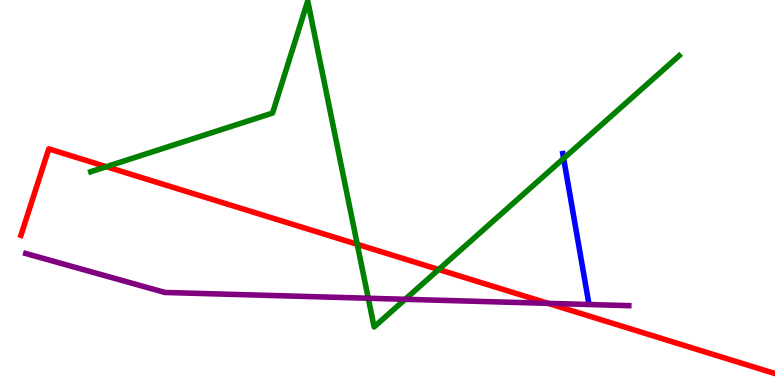[{'lines': ['blue', 'red'], 'intersections': []}, {'lines': ['green', 'red'], 'intersections': [{'x': 1.37, 'y': 5.67}, {'x': 4.61, 'y': 3.65}, {'x': 5.66, 'y': 3.0}]}, {'lines': ['purple', 'red'], 'intersections': [{'x': 7.07, 'y': 2.12}]}, {'lines': ['blue', 'green'], 'intersections': [{'x': 7.27, 'y': 5.88}]}, {'lines': ['blue', 'purple'], 'intersections': []}, {'lines': ['green', 'purple'], 'intersections': [{'x': 4.75, 'y': 2.25}, {'x': 5.23, 'y': 2.23}]}]